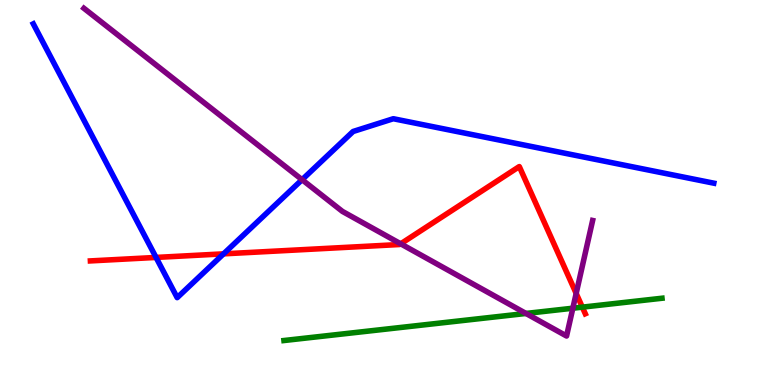[{'lines': ['blue', 'red'], 'intersections': [{'x': 2.01, 'y': 3.31}, {'x': 2.88, 'y': 3.41}]}, {'lines': ['green', 'red'], 'intersections': [{'x': 7.51, 'y': 2.02}]}, {'lines': ['purple', 'red'], 'intersections': [{'x': 5.17, 'y': 3.67}, {'x': 7.43, 'y': 2.38}]}, {'lines': ['blue', 'green'], 'intersections': []}, {'lines': ['blue', 'purple'], 'intersections': [{'x': 3.9, 'y': 5.33}]}, {'lines': ['green', 'purple'], 'intersections': [{'x': 6.79, 'y': 1.86}, {'x': 7.39, 'y': 1.99}]}]